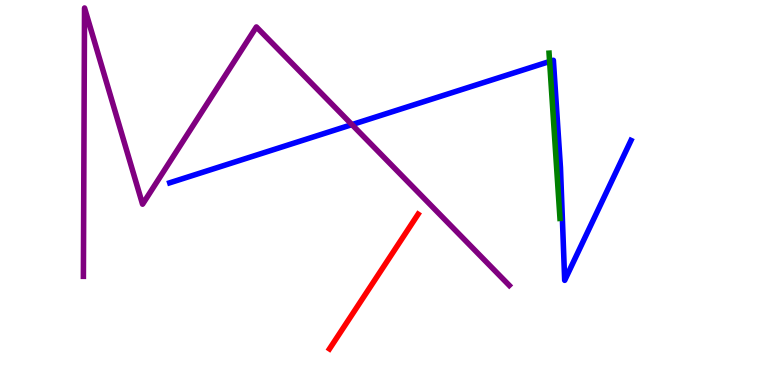[{'lines': ['blue', 'red'], 'intersections': []}, {'lines': ['green', 'red'], 'intersections': []}, {'lines': ['purple', 'red'], 'intersections': []}, {'lines': ['blue', 'green'], 'intersections': [{'x': 7.09, 'y': 8.4}]}, {'lines': ['blue', 'purple'], 'intersections': [{'x': 4.54, 'y': 6.76}]}, {'lines': ['green', 'purple'], 'intersections': []}]